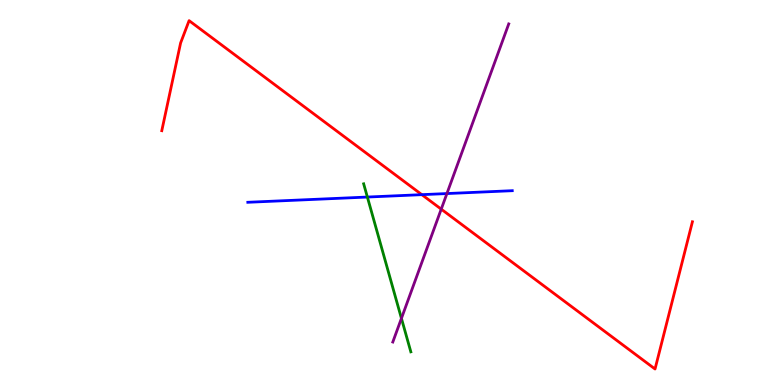[{'lines': ['blue', 'red'], 'intersections': [{'x': 5.44, 'y': 4.94}]}, {'lines': ['green', 'red'], 'intersections': []}, {'lines': ['purple', 'red'], 'intersections': [{'x': 5.69, 'y': 4.57}]}, {'lines': ['blue', 'green'], 'intersections': [{'x': 4.74, 'y': 4.88}]}, {'lines': ['blue', 'purple'], 'intersections': [{'x': 5.77, 'y': 4.97}]}, {'lines': ['green', 'purple'], 'intersections': [{'x': 5.18, 'y': 1.73}]}]